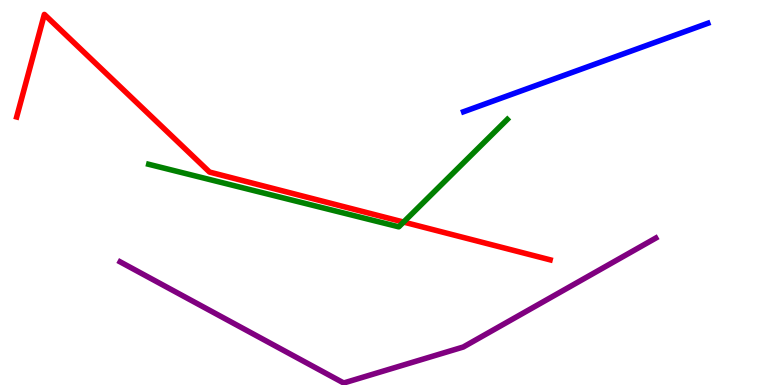[{'lines': ['blue', 'red'], 'intersections': []}, {'lines': ['green', 'red'], 'intersections': [{'x': 5.21, 'y': 4.23}]}, {'lines': ['purple', 'red'], 'intersections': []}, {'lines': ['blue', 'green'], 'intersections': []}, {'lines': ['blue', 'purple'], 'intersections': []}, {'lines': ['green', 'purple'], 'intersections': []}]